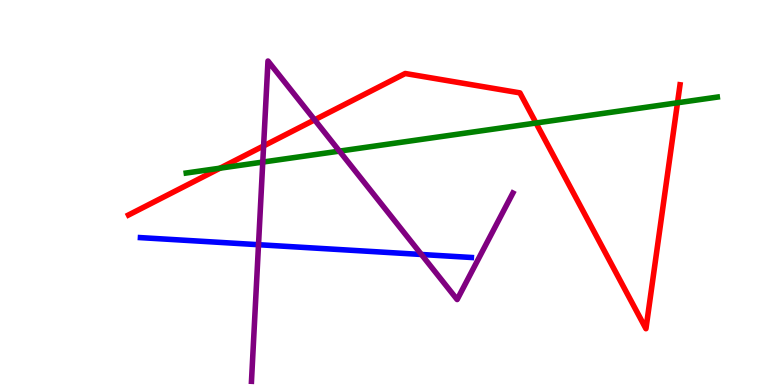[{'lines': ['blue', 'red'], 'intersections': []}, {'lines': ['green', 'red'], 'intersections': [{'x': 2.84, 'y': 5.63}, {'x': 6.92, 'y': 6.8}, {'x': 8.74, 'y': 7.33}]}, {'lines': ['purple', 'red'], 'intersections': [{'x': 3.4, 'y': 6.21}, {'x': 4.06, 'y': 6.89}]}, {'lines': ['blue', 'green'], 'intersections': []}, {'lines': ['blue', 'purple'], 'intersections': [{'x': 3.34, 'y': 3.64}, {'x': 5.44, 'y': 3.39}]}, {'lines': ['green', 'purple'], 'intersections': [{'x': 3.39, 'y': 5.79}, {'x': 4.38, 'y': 6.07}]}]